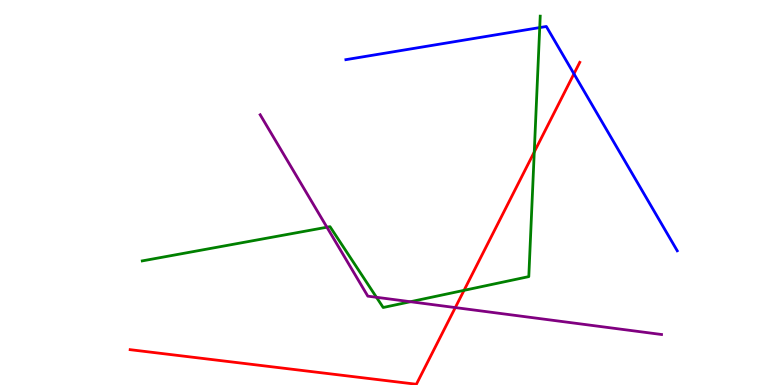[{'lines': ['blue', 'red'], 'intersections': [{'x': 7.41, 'y': 8.08}]}, {'lines': ['green', 'red'], 'intersections': [{'x': 5.99, 'y': 2.46}, {'x': 6.89, 'y': 6.05}]}, {'lines': ['purple', 'red'], 'intersections': [{'x': 5.87, 'y': 2.01}]}, {'lines': ['blue', 'green'], 'intersections': [{'x': 6.96, 'y': 9.28}]}, {'lines': ['blue', 'purple'], 'intersections': []}, {'lines': ['green', 'purple'], 'intersections': [{'x': 4.22, 'y': 4.1}, {'x': 4.86, 'y': 2.28}, {'x': 5.3, 'y': 2.16}]}]